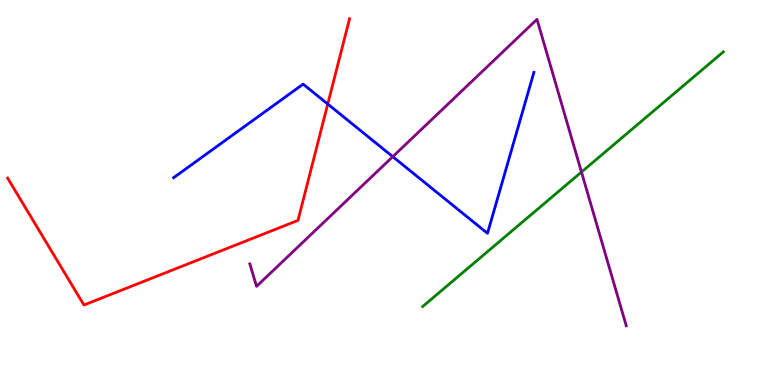[{'lines': ['blue', 'red'], 'intersections': [{'x': 4.23, 'y': 7.3}]}, {'lines': ['green', 'red'], 'intersections': []}, {'lines': ['purple', 'red'], 'intersections': []}, {'lines': ['blue', 'green'], 'intersections': []}, {'lines': ['blue', 'purple'], 'intersections': [{'x': 5.07, 'y': 5.93}]}, {'lines': ['green', 'purple'], 'intersections': [{'x': 7.5, 'y': 5.53}]}]